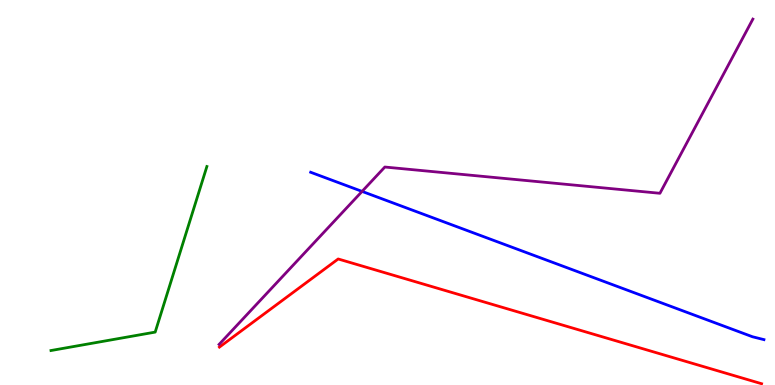[{'lines': ['blue', 'red'], 'intersections': []}, {'lines': ['green', 'red'], 'intersections': []}, {'lines': ['purple', 'red'], 'intersections': []}, {'lines': ['blue', 'green'], 'intersections': []}, {'lines': ['blue', 'purple'], 'intersections': [{'x': 4.67, 'y': 5.03}]}, {'lines': ['green', 'purple'], 'intersections': []}]